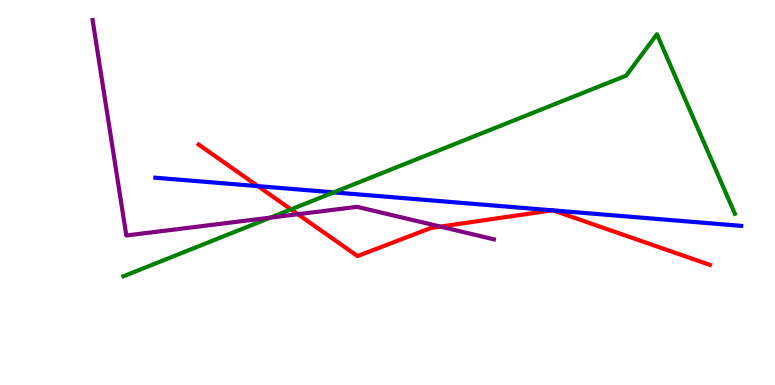[{'lines': ['blue', 'red'], 'intersections': [{'x': 3.33, 'y': 5.17}, {'x': 7.12, 'y': 4.54}, {'x': 7.14, 'y': 4.53}]}, {'lines': ['green', 'red'], 'intersections': [{'x': 3.76, 'y': 4.56}]}, {'lines': ['purple', 'red'], 'intersections': [{'x': 3.84, 'y': 4.44}, {'x': 5.68, 'y': 4.11}]}, {'lines': ['blue', 'green'], 'intersections': [{'x': 4.31, 'y': 5.0}]}, {'lines': ['blue', 'purple'], 'intersections': []}, {'lines': ['green', 'purple'], 'intersections': [{'x': 3.49, 'y': 4.35}]}]